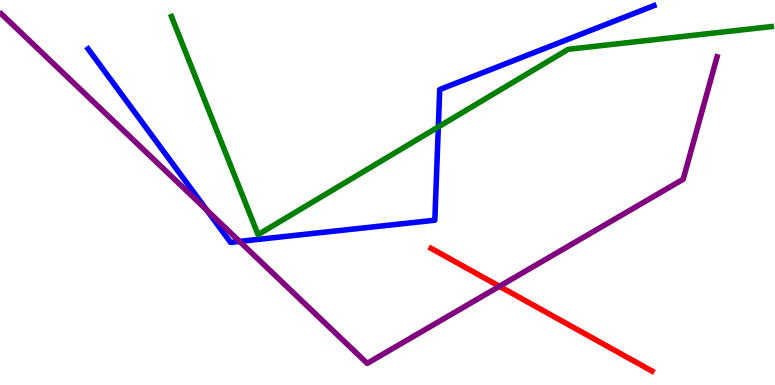[{'lines': ['blue', 'red'], 'intersections': []}, {'lines': ['green', 'red'], 'intersections': []}, {'lines': ['purple', 'red'], 'intersections': [{'x': 6.44, 'y': 2.56}]}, {'lines': ['blue', 'green'], 'intersections': [{'x': 5.66, 'y': 6.7}]}, {'lines': ['blue', 'purple'], 'intersections': [{'x': 2.67, 'y': 4.54}, {'x': 3.09, 'y': 3.73}]}, {'lines': ['green', 'purple'], 'intersections': []}]